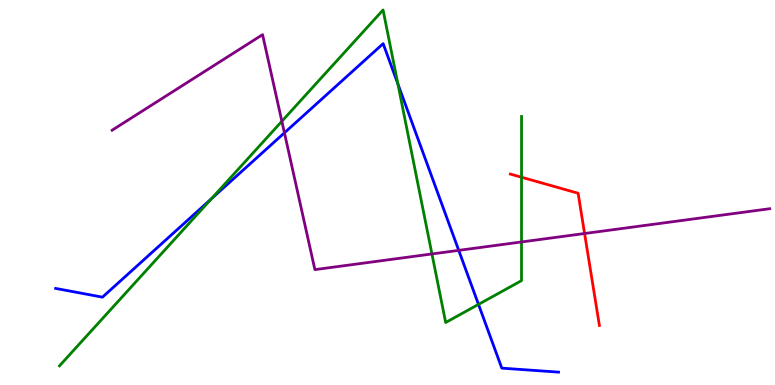[{'lines': ['blue', 'red'], 'intersections': []}, {'lines': ['green', 'red'], 'intersections': [{'x': 6.73, 'y': 5.4}]}, {'lines': ['purple', 'red'], 'intersections': [{'x': 7.54, 'y': 3.93}]}, {'lines': ['blue', 'green'], 'intersections': [{'x': 2.73, 'y': 4.84}, {'x': 5.13, 'y': 7.82}, {'x': 6.17, 'y': 2.09}]}, {'lines': ['blue', 'purple'], 'intersections': [{'x': 3.67, 'y': 6.55}, {'x': 5.92, 'y': 3.5}]}, {'lines': ['green', 'purple'], 'intersections': [{'x': 3.64, 'y': 6.85}, {'x': 5.57, 'y': 3.4}, {'x': 6.73, 'y': 3.72}]}]